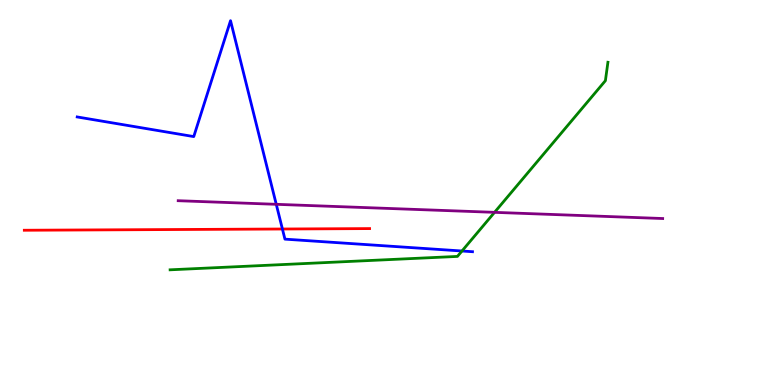[{'lines': ['blue', 'red'], 'intersections': [{'x': 3.64, 'y': 4.05}]}, {'lines': ['green', 'red'], 'intersections': []}, {'lines': ['purple', 'red'], 'intersections': []}, {'lines': ['blue', 'green'], 'intersections': [{'x': 5.96, 'y': 3.48}]}, {'lines': ['blue', 'purple'], 'intersections': [{'x': 3.56, 'y': 4.69}]}, {'lines': ['green', 'purple'], 'intersections': [{'x': 6.38, 'y': 4.48}]}]